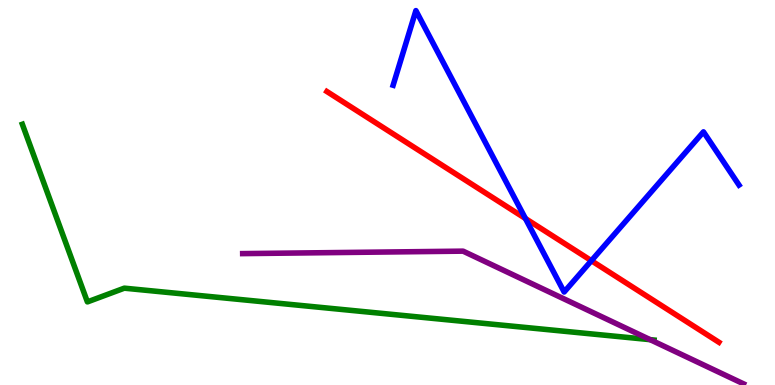[{'lines': ['blue', 'red'], 'intersections': [{'x': 6.78, 'y': 4.32}, {'x': 7.63, 'y': 3.23}]}, {'lines': ['green', 'red'], 'intersections': []}, {'lines': ['purple', 'red'], 'intersections': []}, {'lines': ['blue', 'green'], 'intersections': []}, {'lines': ['blue', 'purple'], 'intersections': []}, {'lines': ['green', 'purple'], 'intersections': [{'x': 8.39, 'y': 1.18}]}]